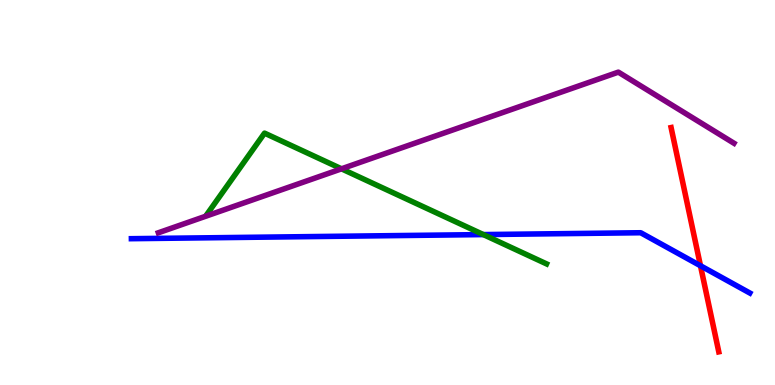[{'lines': ['blue', 'red'], 'intersections': [{'x': 9.04, 'y': 3.1}]}, {'lines': ['green', 'red'], 'intersections': []}, {'lines': ['purple', 'red'], 'intersections': []}, {'lines': ['blue', 'green'], 'intersections': [{'x': 6.24, 'y': 3.91}]}, {'lines': ['blue', 'purple'], 'intersections': []}, {'lines': ['green', 'purple'], 'intersections': [{'x': 4.41, 'y': 5.62}]}]